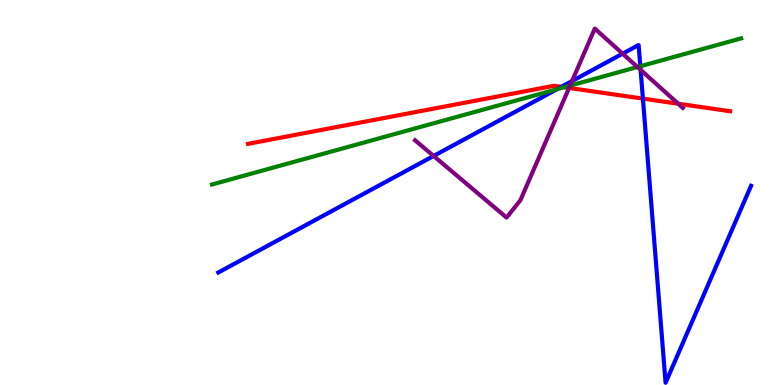[{'lines': ['blue', 'red'], 'intersections': [{'x': 7.24, 'y': 7.74}, {'x': 8.3, 'y': 7.44}]}, {'lines': ['green', 'red'], 'intersections': [{'x': 7.28, 'y': 7.73}]}, {'lines': ['purple', 'red'], 'intersections': [{'x': 7.34, 'y': 7.72}, {'x': 8.75, 'y': 7.31}]}, {'lines': ['blue', 'green'], 'intersections': [{'x': 7.19, 'y': 7.68}, {'x': 8.26, 'y': 8.28}]}, {'lines': ['blue', 'purple'], 'intersections': [{'x': 5.6, 'y': 5.95}, {'x': 7.38, 'y': 7.9}, {'x': 8.03, 'y': 8.61}, {'x': 8.27, 'y': 8.19}]}, {'lines': ['green', 'purple'], 'intersections': [{'x': 7.36, 'y': 7.78}, {'x': 8.23, 'y': 8.26}]}]